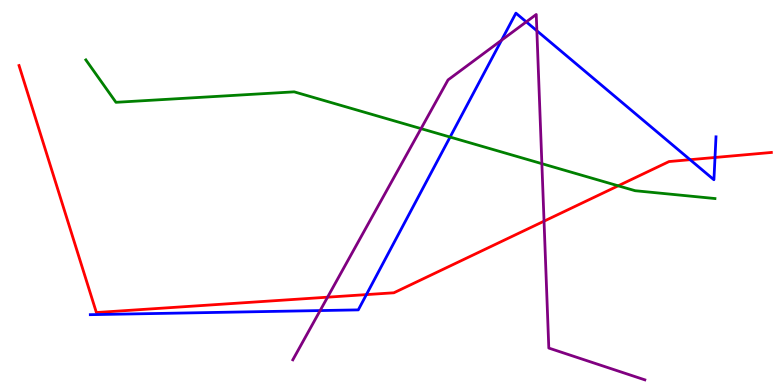[{'lines': ['blue', 'red'], 'intersections': [{'x': 4.73, 'y': 2.35}, {'x': 8.9, 'y': 5.85}, {'x': 9.23, 'y': 5.91}]}, {'lines': ['green', 'red'], 'intersections': [{'x': 7.98, 'y': 5.17}]}, {'lines': ['purple', 'red'], 'intersections': [{'x': 4.23, 'y': 2.28}, {'x': 7.02, 'y': 4.26}]}, {'lines': ['blue', 'green'], 'intersections': [{'x': 5.81, 'y': 6.44}]}, {'lines': ['blue', 'purple'], 'intersections': [{'x': 4.13, 'y': 1.93}, {'x': 6.47, 'y': 8.96}, {'x': 6.79, 'y': 9.43}, {'x': 6.93, 'y': 9.2}]}, {'lines': ['green', 'purple'], 'intersections': [{'x': 5.43, 'y': 6.66}, {'x': 6.99, 'y': 5.75}]}]